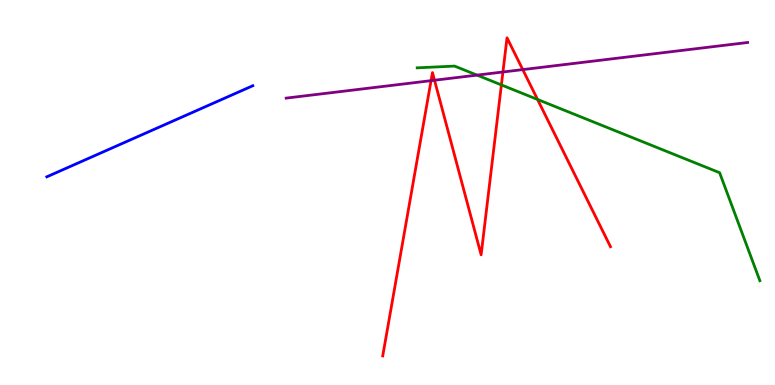[{'lines': ['blue', 'red'], 'intersections': []}, {'lines': ['green', 'red'], 'intersections': [{'x': 6.47, 'y': 7.79}, {'x': 6.94, 'y': 7.42}]}, {'lines': ['purple', 'red'], 'intersections': [{'x': 5.56, 'y': 7.91}, {'x': 5.61, 'y': 7.92}, {'x': 6.49, 'y': 8.13}, {'x': 6.75, 'y': 8.19}]}, {'lines': ['blue', 'green'], 'intersections': []}, {'lines': ['blue', 'purple'], 'intersections': []}, {'lines': ['green', 'purple'], 'intersections': [{'x': 6.16, 'y': 8.05}]}]